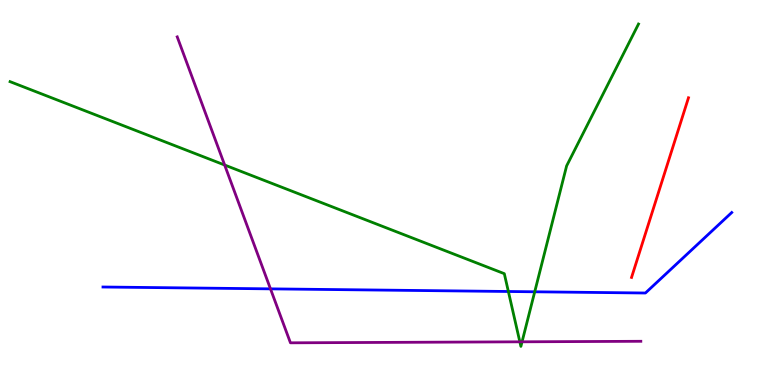[{'lines': ['blue', 'red'], 'intersections': []}, {'lines': ['green', 'red'], 'intersections': []}, {'lines': ['purple', 'red'], 'intersections': []}, {'lines': ['blue', 'green'], 'intersections': [{'x': 6.56, 'y': 2.43}, {'x': 6.9, 'y': 2.42}]}, {'lines': ['blue', 'purple'], 'intersections': [{'x': 3.49, 'y': 2.5}]}, {'lines': ['green', 'purple'], 'intersections': [{'x': 2.9, 'y': 5.71}, {'x': 6.71, 'y': 1.12}, {'x': 6.74, 'y': 1.12}]}]